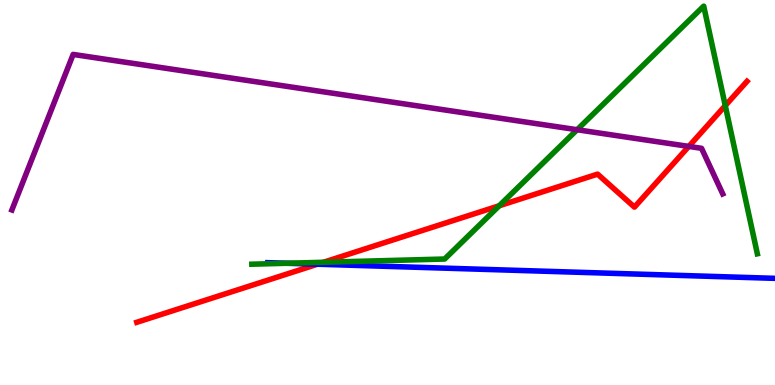[{'lines': ['blue', 'red'], 'intersections': [{'x': 4.1, 'y': 3.14}]}, {'lines': ['green', 'red'], 'intersections': [{'x': 4.17, 'y': 3.19}, {'x': 6.44, 'y': 4.66}, {'x': 9.36, 'y': 7.26}]}, {'lines': ['purple', 'red'], 'intersections': [{'x': 8.89, 'y': 6.2}]}, {'lines': ['blue', 'green'], 'intersections': [{'x': 3.7, 'y': 3.16}]}, {'lines': ['blue', 'purple'], 'intersections': []}, {'lines': ['green', 'purple'], 'intersections': [{'x': 7.45, 'y': 6.63}]}]